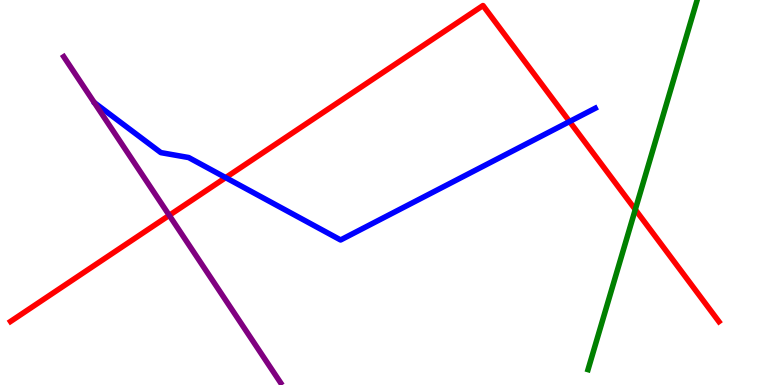[{'lines': ['blue', 'red'], 'intersections': [{'x': 2.91, 'y': 5.39}, {'x': 7.35, 'y': 6.84}]}, {'lines': ['green', 'red'], 'intersections': [{'x': 8.2, 'y': 4.56}]}, {'lines': ['purple', 'red'], 'intersections': [{'x': 2.18, 'y': 4.41}]}, {'lines': ['blue', 'green'], 'intersections': []}, {'lines': ['blue', 'purple'], 'intersections': []}, {'lines': ['green', 'purple'], 'intersections': []}]